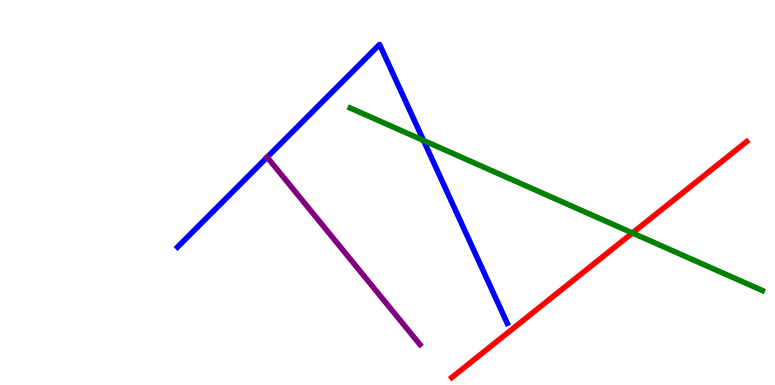[{'lines': ['blue', 'red'], 'intersections': []}, {'lines': ['green', 'red'], 'intersections': [{'x': 8.16, 'y': 3.95}]}, {'lines': ['purple', 'red'], 'intersections': []}, {'lines': ['blue', 'green'], 'intersections': [{'x': 5.47, 'y': 6.35}]}, {'lines': ['blue', 'purple'], 'intersections': [{'x': 3.45, 'y': 5.92}]}, {'lines': ['green', 'purple'], 'intersections': []}]